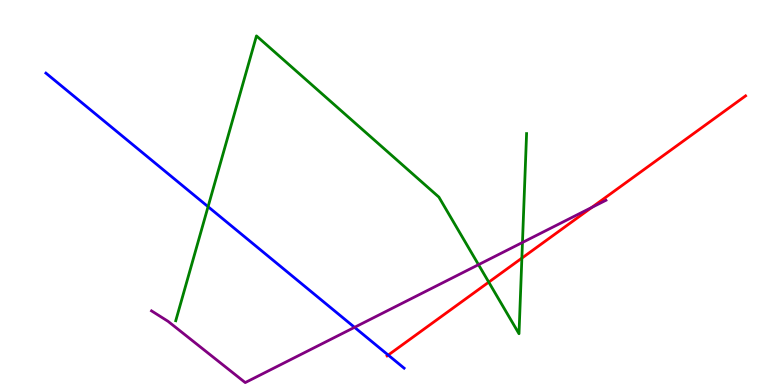[{'lines': ['blue', 'red'], 'intersections': [{'x': 5.01, 'y': 0.777}]}, {'lines': ['green', 'red'], 'intersections': [{'x': 6.31, 'y': 2.67}, {'x': 6.73, 'y': 3.3}]}, {'lines': ['purple', 'red'], 'intersections': [{'x': 7.64, 'y': 4.61}]}, {'lines': ['blue', 'green'], 'intersections': [{'x': 2.68, 'y': 4.63}]}, {'lines': ['blue', 'purple'], 'intersections': [{'x': 4.57, 'y': 1.5}]}, {'lines': ['green', 'purple'], 'intersections': [{'x': 6.17, 'y': 3.13}, {'x': 6.74, 'y': 3.7}]}]